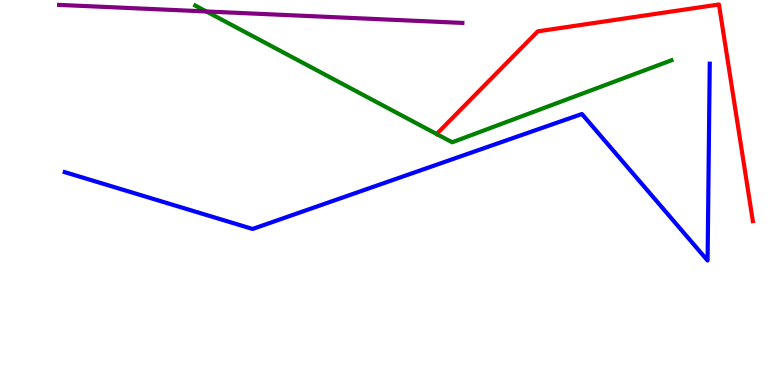[{'lines': ['blue', 'red'], 'intersections': []}, {'lines': ['green', 'red'], 'intersections': []}, {'lines': ['purple', 'red'], 'intersections': []}, {'lines': ['blue', 'green'], 'intersections': []}, {'lines': ['blue', 'purple'], 'intersections': []}, {'lines': ['green', 'purple'], 'intersections': [{'x': 2.66, 'y': 9.7}]}]